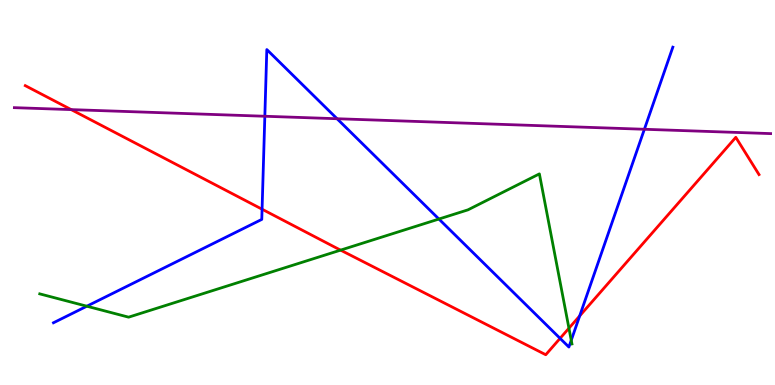[{'lines': ['blue', 'red'], 'intersections': [{'x': 3.38, 'y': 4.57}, {'x': 7.23, 'y': 1.21}, {'x': 7.48, 'y': 1.79}]}, {'lines': ['green', 'red'], 'intersections': [{'x': 4.39, 'y': 3.5}, {'x': 7.34, 'y': 1.48}]}, {'lines': ['purple', 'red'], 'intersections': [{'x': 0.919, 'y': 7.15}]}, {'lines': ['blue', 'green'], 'intersections': [{'x': 1.12, 'y': 2.05}, {'x': 5.66, 'y': 4.31}, {'x': 7.37, 'y': 1.16}]}, {'lines': ['blue', 'purple'], 'intersections': [{'x': 3.42, 'y': 6.98}, {'x': 4.35, 'y': 6.92}, {'x': 8.31, 'y': 6.64}]}, {'lines': ['green', 'purple'], 'intersections': []}]